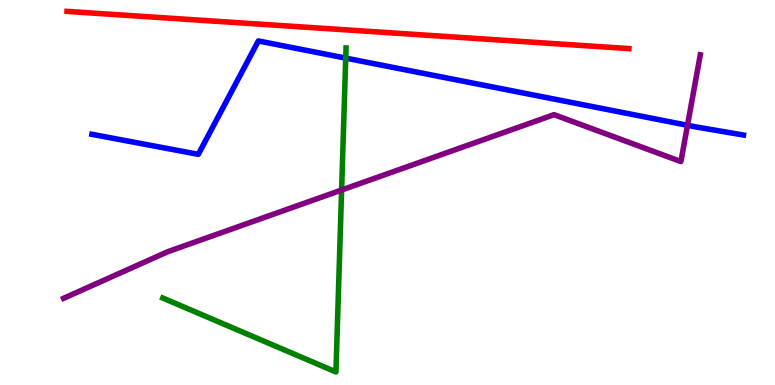[{'lines': ['blue', 'red'], 'intersections': []}, {'lines': ['green', 'red'], 'intersections': []}, {'lines': ['purple', 'red'], 'intersections': []}, {'lines': ['blue', 'green'], 'intersections': [{'x': 4.46, 'y': 8.49}]}, {'lines': ['blue', 'purple'], 'intersections': [{'x': 8.87, 'y': 6.75}]}, {'lines': ['green', 'purple'], 'intersections': [{'x': 4.41, 'y': 5.06}]}]